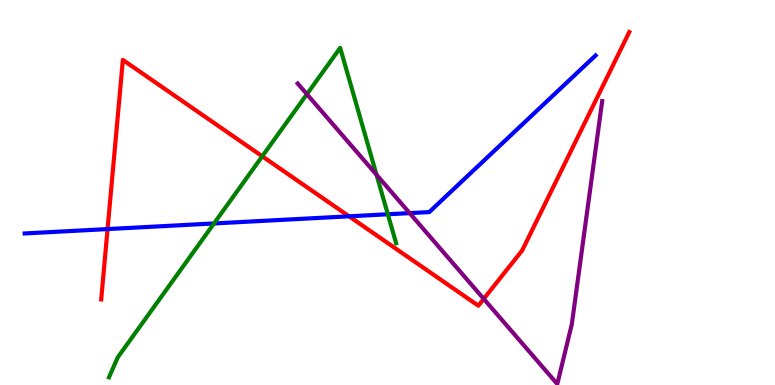[{'lines': ['blue', 'red'], 'intersections': [{'x': 1.39, 'y': 4.05}, {'x': 4.5, 'y': 4.38}]}, {'lines': ['green', 'red'], 'intersections': [{'x': 3.38, 'y': 5.94}]}, {'lines': ['purple', 'red'], 'intersections': [{'x': 6.24, 'y': 2.24}]}, {'lines': ['blue', 'green'], 'intersections': [{'x': 2.76, 'y': 4.2}, {'x': 5.0, 'y': 4.43}]}, {'lines': ['blue', 'purple'], 'intersections': [{'x': 5.29, 'y': 4.46}]}, {'lines': ['green', 'purple'], 'intersections': [{'x': 3.96, 'y': 7.55}, {'x': 4.86, 'y': 5.46}]}]